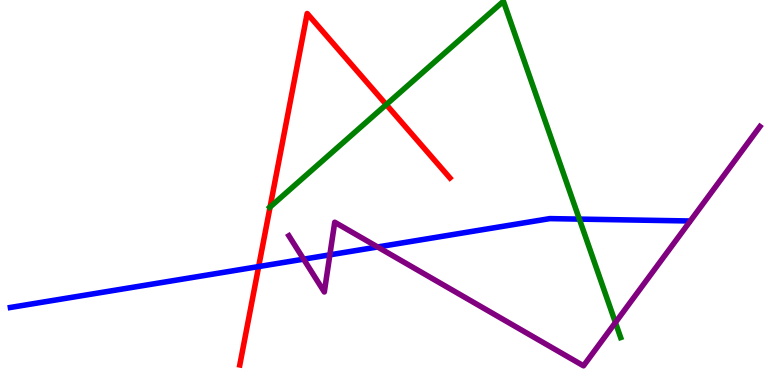[{'lines': ['blue', 'red'], 'intersections': [{'x': 3.34, 'y': 3.08}]}, {'lines': ['green', 'red'], 'intersections': [{'x': 3.48, 'y': 4.62}, {'x': 4.98, 'y': 7.28}]}, {'lines': ['purple', 'red'], 'intersections': []}, {'lines': ['blue', 'green'], 'intersections': [{'x': 7.48, 'y': 4.31}]}, {'lines': ['blue', 'purple'], 'intersections': [{'x': 3.92, 'y': 3.27}, {'x': 4.26, 'y': 3.38}, {'x': 4.87, 'y': 3.58}]}, {'lines': ['green', 'purple'], 'intersections': [{'x': 7.94, 'y': 1.62}]}]